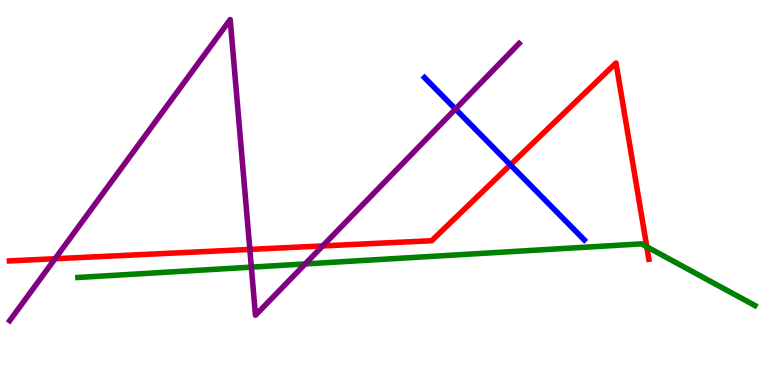[{'lines': ['blue', 'red'], 'intersections': [{'x': 6.59, 'y': 5.72}]}, {'lines': ['green', 'red'], 'intersections': [{'x': 8.35, 'y': 3.59}]}, {'lines': ['purple', 'red'], 'intersections': [{'x': 0.71, 'y': 3.28}, {'x': 3.22, 'y': 3.52}, {'x': 4.16, 'y': 3.61}]}, {'lines': ['blue', 'green'], 'intersections': []}, {'lines': ['blue', 'purple'], 'intersections': [{'x': 5.88, 'y': 7.17}]}, {'lines': ['green', 'purple'], 'intersections': [{'x': 3.24, 'y': 3.06}, {'x': 3.94, 'y': 3.14}]}]